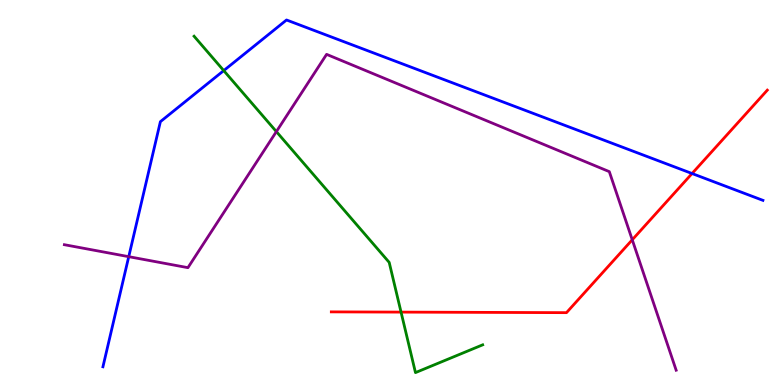[{'lines': ['blue', 'red'], 'intersections': [{'x': 8.93, 'y': 5.49}]}, {'lines': ['green', 'red'], 'intersections': [{'x': 5.17, 'y': 1.89}]}, {'lines': ['purple', 'red'], 'intersections': [{'x': 8.16, 'y': 3.77}]}, {'lines': ['blue', 'green'], 'intersections': [{'x': 2.89, 'y': 8.17}]}, {'lines': ['blue', 'purple'], 'intersections': [{'x': 1.66, 'y': 3.33}]}, {'lines': ['green', 'purple'], 'intersections': [{'x': 3.57, 'y': 6.58}]}]